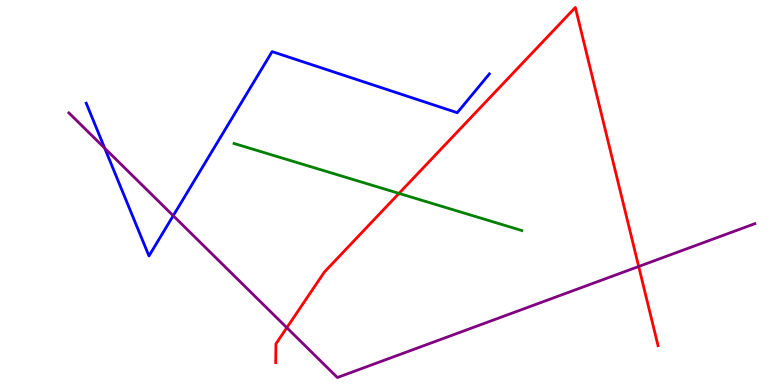[{'lines': ['blue', 'red'], 'intersections': []}, {'lines': ['green', 'red'], 'intersections': [{'x': 5.15, 'y': 4.98}]}, {'lines': ['purple', 'red'], 'intersections': [{'x': 3.7, 'y': 1.49}, {'x': 8.24, 'y': 3.08}]}, {'lines': ['blue', 'green'], 'intersections': []}, {'lines': ['blue', 'purple'], 'intersections': [{'x': 1.35, 'y': 6.15}, {'x': 2.23, 'y': 4.4}]}, {'lines': ['green', 'purple'], 'intersections': []}]